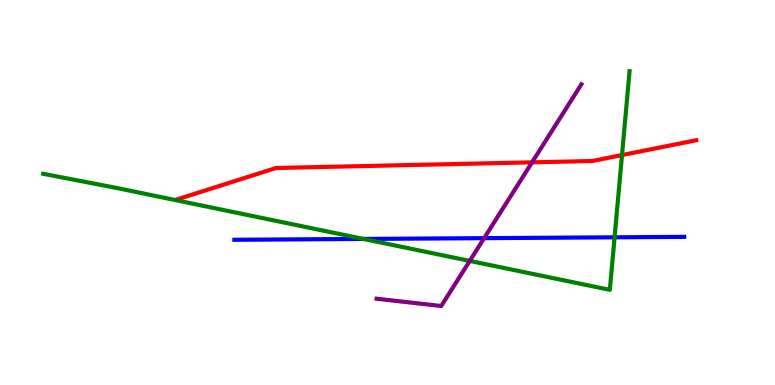[{'lines': ['blue', 'red'], 'intersections': []}, {'lines': ['green', 'red'], 'intersections': [{'x': 8.03, 'y': 5.97}]}, {'lines': ['purple', 'red'], 'intersections': [{'x': 6.87, 'y': 5.78}]}, {'lines': ['blue', 'green'], 'intersections': [{'x': 4.69, 'y': 3.79}, {'x': 7.93, 'y': 3.84}]}, {'lines': ['blue', 'purple'], 'intersections': [{'x': 6.25, 'y': 3.81}]}, {'lines': ['green', 'purple'], 'intersections': [{'x': 6.06, 'y': 3.22}]}]